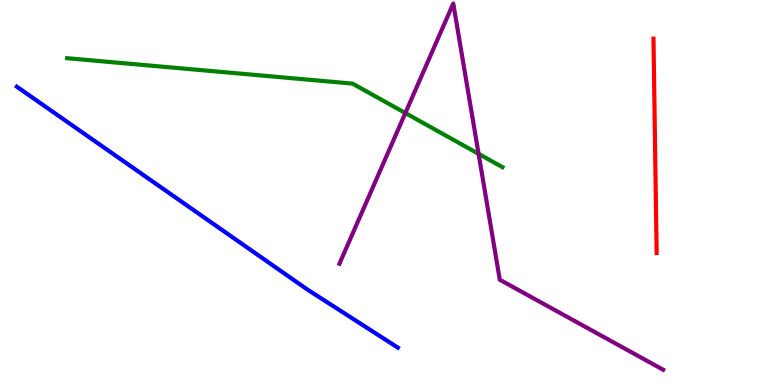[{'lines': ['blue', 'red'], 'intersections': []}, {'lines': ['green', 'red'], 'intersections': []}, {'lines': ['purple', 'red'], 'intersections': []}, {'lines': ['blue', 'green'], 'intersections': []}, {'lines': ['blue', 'purple'], 'intersections': []}, {'lines': ['green', 'purple'], 'intersections': [{'x': 5.23, 'y': 7.06}, {'x': 6.18, 'y': 6.0}]}]